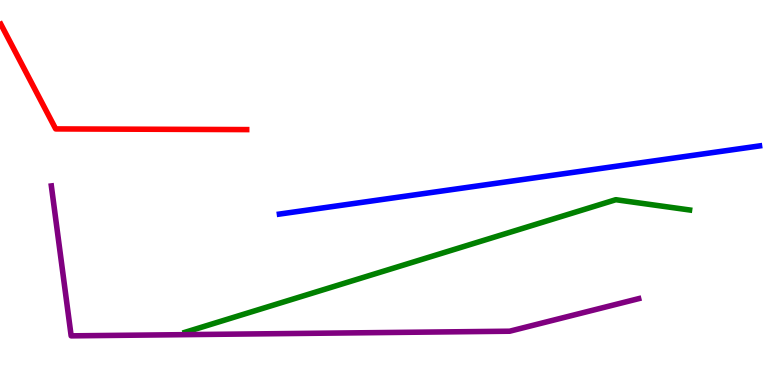[{'lines': ['blue', 'red'], 'intersections': []}, {'lines': ['green', 'red'], 'intersections': []}, {'lines': ['purple', 'red'], 'intersections': []}, {'lines': ['blue', 'green'], 'intersections': []}, {'lines': ['blue', 'purple'], 'intersections': []}, {'lines': ['green', 'purple'], 'intersections': []}]